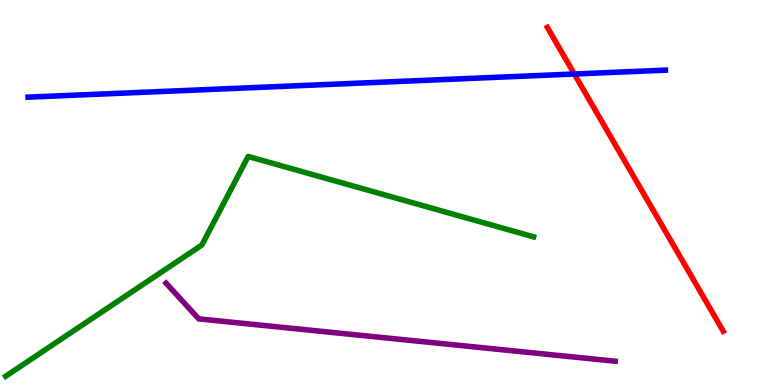[{'lines': ['blue', 'red'], 'intersections': [{'x': 7.41, 'y': 8.08}]}, {'lines': ['green', 'red'], 'intersections': []}, {'lines': ['purple', 'red'], 'intersections': []}, {'lines': ['blue', 'green'], 'intersections': []}, {'lines': ['blue', 'purple'], 'intersections': []}, {'lines': ['green', 'purple'], 'intersections': []}]